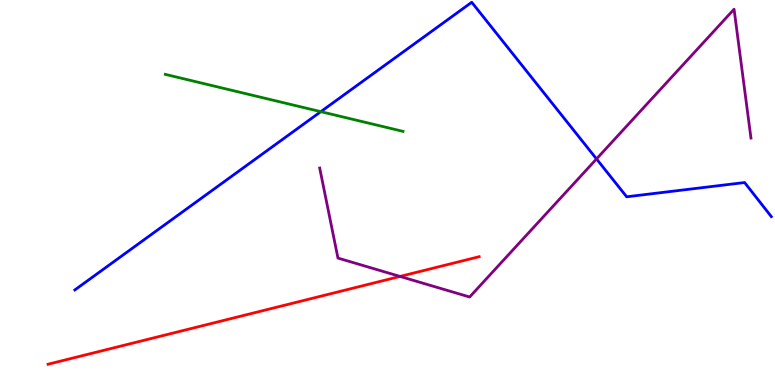[{'lines': ['blue', 'red'], 'intersections': []}, {'lines': ['green', 'red'], 'intersections': []}, {'lines': ['purple', 'red'], 'intersections': [{'x': 5.16, 'y': 2.82}]}, {'lines': ['blue', 'green'], 'intersections': [{'x': 4.14, 'y': 7.1}]}, {'lines': ['blue', 'purple'], 'intersections': [{'x': 7.7, 'y': 5.87}]}, {'lines': ['green', 'purple'], 'intersections': []}]